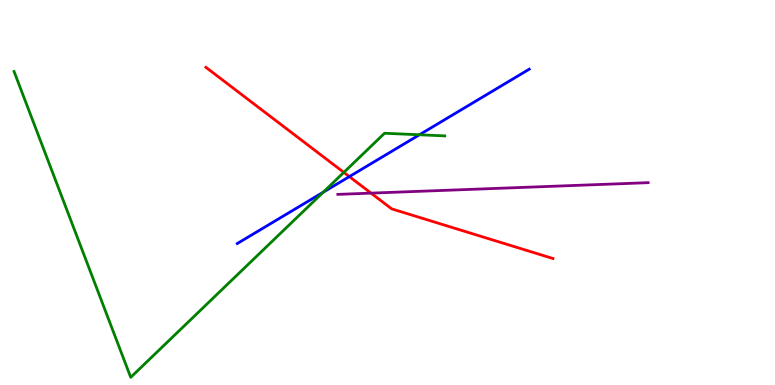[{'lines': ['blue', 'red'], 'intersections': [{'x': 4.51, 'y': 5.41}]}, {'lines': ['green', 'red'], 'intersections': [{'x': 4.44, 'y': 5.52}]}, {'lines': ['purple', 'red'], 'intersections': [{'x': 4.79, 'y': 4.98}]}, {'lines': ['blue', 'green'], 'intersections': [{'x': 4.17, 'y': 5.01}, {'x': 5.41, 'y': 6.5}]}, {'lines': ['blue', 'purple'], 'intersections': []}, {'lines': ['green', 'purple'], 'intersections': []}]